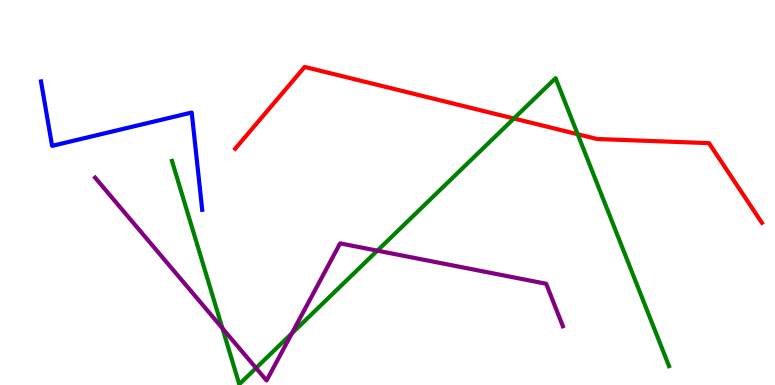[{'lines': ['blue', 'red'], 'intersections': []}, {'lines': ['green', 'red'], 'intersections': [{'x': 6.63, 'y': 6.92}, {'x': 7.45, 'y': 6.51}]}, {'lines': ['purple', 'red'], 'intersections': []}, {'lines': ['blue', 'green'], 'intersections': []}, {'lines': ['blue', 'purple'], 'intersections': []}, {'lines': ['green', 'purple'], 'intersections': [{'x': 2.87, 'y': 1.47}, {'x': 3.3, 'y': 0.441}, {'x': 3.77, 'y': 1.34}, {'x': 4.87, 'y': 3.49}]}]